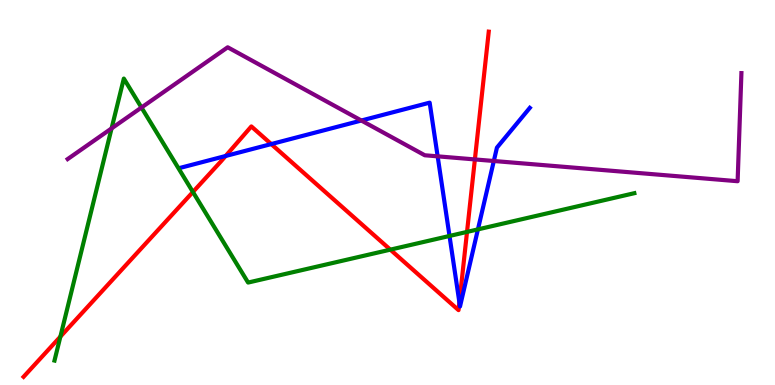[{'lines': ['blue', 'red'], 'intersections': [{'x': 2.91, 'y': 5.95}, {'x': 3.5, 'y': 6.26}, {'x': 5.93, 'y': 2.15}]}, {'lines': ['green', 'red'], 'intersections': [{'x': 0.779, 'y': 1.26}, {'x': 2.49, 'y': 5.01}, {'x': 5.04, 'y': 3.52}, {'x': 6.03, 'y': 3.98}]}, {'lines': ['purple', 'red'], 'intersections': [{'x': 6.13, 'y': 5.86}]}, {'lines': ['blue', 'green'], 'intersections': [{'x': 5.8, 'y': 3.87}, {'x': 6.17, 'y': 4.04}]}, {'lines': ['blue', 'purple'], 'intersections': [{'x': 4.66, 'y': 6.87}, {'x': 5.65, 'y': 5.94}, {'x': 6.37, 'y': 5.82}]}, {'lines': ['green', 'purple'], 'intersections': [{'x': 1.44, 'y': 6.66}, {'x': 1.83, 'y': 7.21}]}]